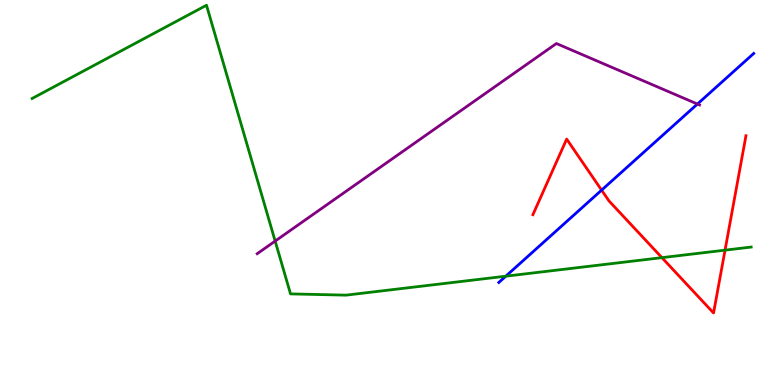[{'lines': ['blue', 'red'], 'intersections': [{'x': 7.76, 'y': 5.06}]}, {'lines': ['green', 'red'], 'intersections': [{'x': 8.54, 'y': 3.31}, {'x': 9.36, 'y': 3.5}]}, {'lines': ['purple', 'red'], 'intersections': []}, {'lines': ['blue', 'green'], 'intersections': [{'x': 6.53, 'y': 2.83}]}, {'lines': ['blue', 'purple'], 'intersections': [{'x': 9.0, 'y': 7.3}]}, {'lines': ['green', 'purple'], 'intersections': [{'x': 3.55, 'y': 3.74}]}]